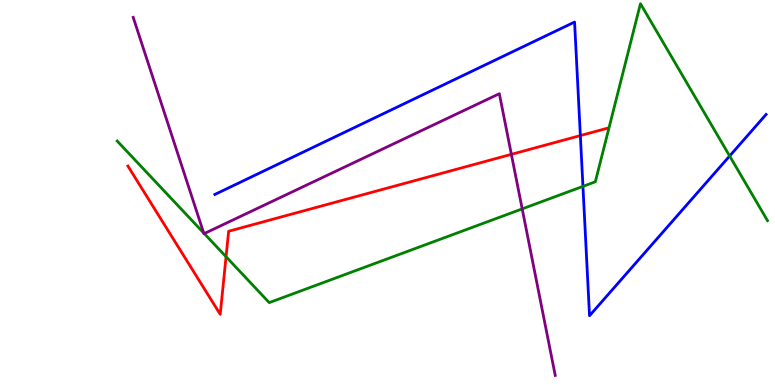[{'lines': ['blue', 'red'], 'intersections': [{'x': 7.49, 'y': 6.48}]}, {'lines': ['green', 'red'], 'intersections': [{'x': 2.92, 'y': 3.33}]}, {'lines': ['purple', 'red'], 'intersections': [{'x': 6.6, 'y': 5.99}]}, {'lines': ['blue', 'green'], 'intersections': [{'x': 7.52, 'y': 5.16}, {'x': 9.41, 'y': 5.95}]}, {'lines': ['blue', 'purple'], 'intersections': []}, {'lines': ['green', 'purple'], 'intersections': [{'x': 2.63, 'y': 3.95}, {'x': 2.64, 'y': 3.93}, {'x': 6.74, 'y': 4.57}]}]